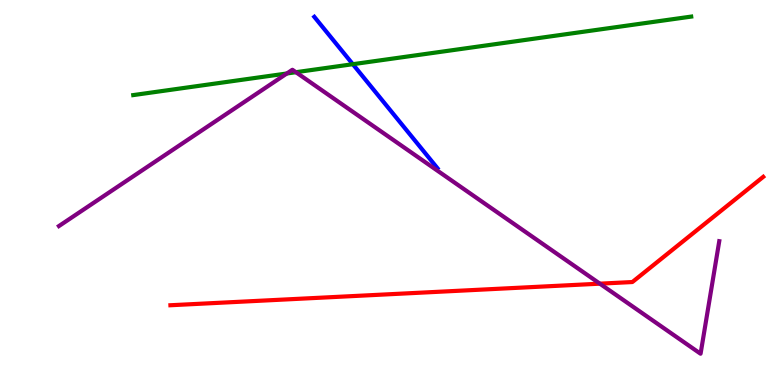[{'lines': ['blue', 'red'], 'intersections': []}, {'lines': ['green', 'red'], 'intersections': []}, {'lines': ['purple', 'red'], 'intersections': [{'x': 7.74, 'y': 2.63}]}, {'lines': ['blue', 'green'], 'intersections': [{'x': 4.55, 'y': 8.33}]}, {'lines': ['blue', 'purple'], 'intersections': []}, {'lines': ['green', 'purple'], 'intersections': [{'x': 3.7, 'y': 8.09}, {'x': 3.82, 'y': 8.12}]}]